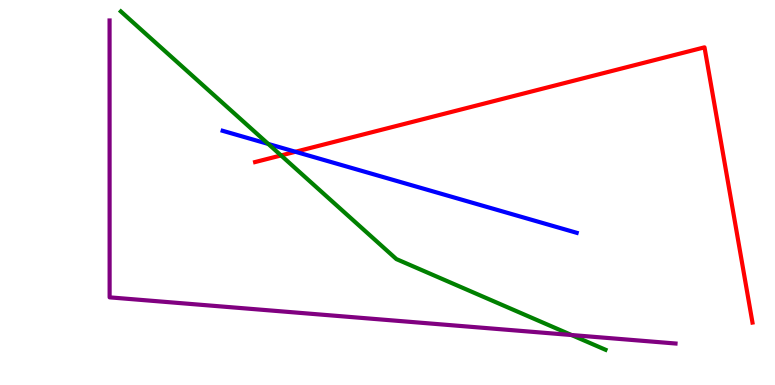[{'lines': ['blue', 'red'], 'intersections': [{'x': 3.81, 'y': 6.06}]}, {'lines': ['green', 'red'], 'intersections': [{'x': 3.63, 'y': 5.96}]}, {'lines': ['purple', 'red'], 'intersections': []}, {'lines': ['blue', 'green'], 'intersections': [{'x': 3.46, 'y': 6.26}]}, {'lines': ['blue', 'purple'], 'intersections': []}, {'lines': ['green', 'purple'], 'intersections': [{'x': 7.37, 'y': 1.3}]}]